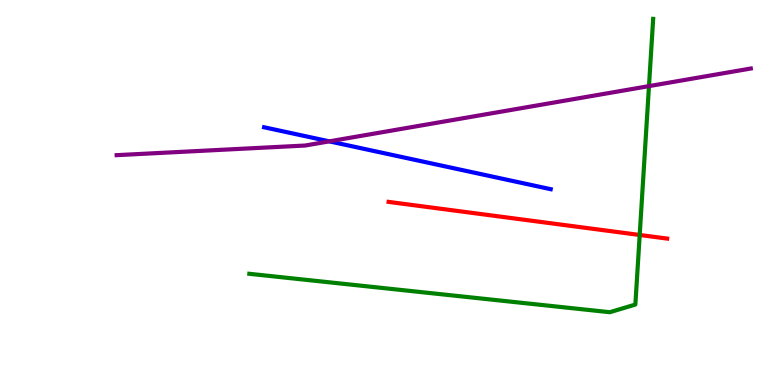[{'lines': ['blue', 'red'], 'intersections': []}, {'lines': ['green', 'red'], 'intersections': [{'x': 8.25, 'y': 3.9}]}, {'lines': ['purple', 'red'], 'intersections': []}, {'lines': ['blue', 'green'], 'intersections': []}, {'lines': ['blue', 'purple'], 'intersections': [{'x': 4.25, 'y': 6.33}]}, {'lines': ['green', 'purple'], 'intersections': [{'x': 8.37, 'y': 7.76}]}]